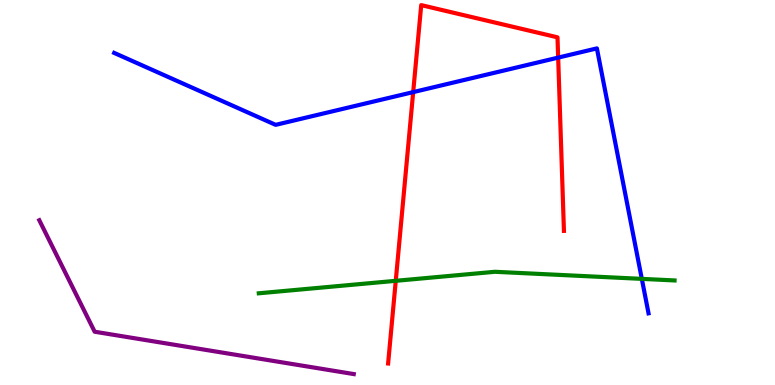[{'lines': ['blue', 'red'], 'intersections': [{'x': 5.33, 'y': 7.61}, {'x': 7.2, 'y': 8.5}]}, {'lines': ['green', 'red'], 'intersections': [{'x': 5.11, 'y': 2.71}]}, {'lines': ['purple', 'red'], 'intersections': []}, {'lines': ['blue', 'green'], 'intersections': [{'x': 8.28, 'y': 2.76}]}, {'lines': ['blue', 'purple'], 'intersections': []}, {'lines': ['green', 'purple'], 'intersections': []}]